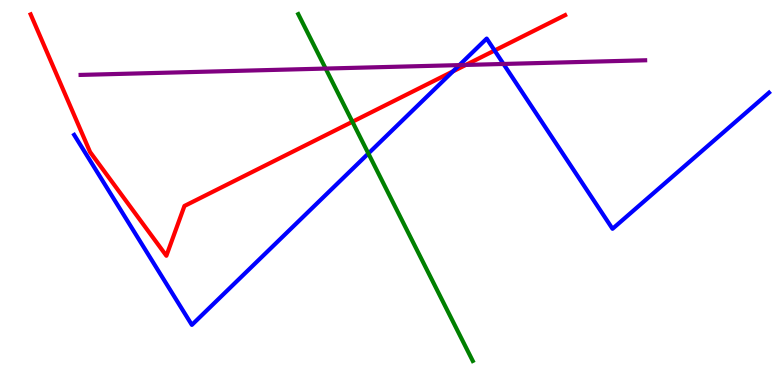[{'lines': ['blue', 'red'], 'intersections': [{'x': 5.84, 'y': 8.15}, {'x': 6.38, 'y': 8.69}]}, {'lines': ['green', 'red'], 'intersections': [{'x': 4.55, 'y': 6.84}]}, {'lines': ['purple', 'red'], 'intersections': [{'x': 6.01, 'y': 8.31}]}, {'lines': ['blue', 'green'], 'intersections': [{'x': 4.75, 'y': 6.01}]}, {'lines': ['blue', 'purple'], 'intersections': [{'x': 5.93, 'y': 8.31}, {'x': 6.5, 'y': 8.34}]}, {'lines': ['green', 'purple'], 'intersections': [{'x': 4.2, 'y': 8.22}]}]